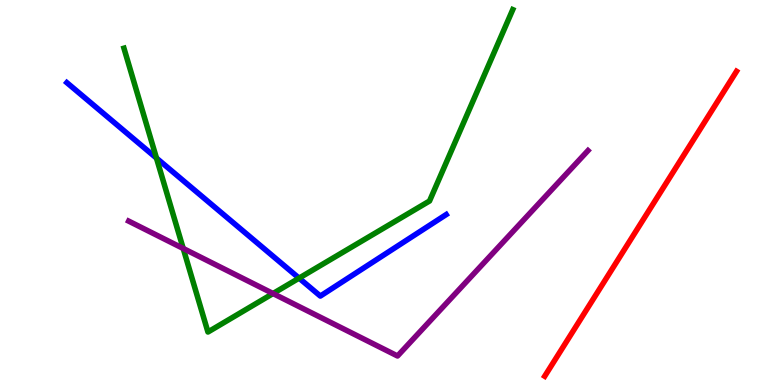[{'lines': ['blue', 'red'], 'intersections': []}, {'lines': ['green', 'red'], 'intersections': []}, {'lines': ['purple', 'red'], 'intersections': []}, {'lines': ['blue', 'green'], 'intersections': [{'x': 2.02, 'y': 5.89}, {'x': 3.86, 'y': 2.78}]}, {'lines': ['blue', 'purple'], 'intersections': []}, {'lines': ['green', 'purple'], 'intersections': [{'x': 2.36, 'y': 3.55}, {'x': 3.52, 'y': 2.38}]}]